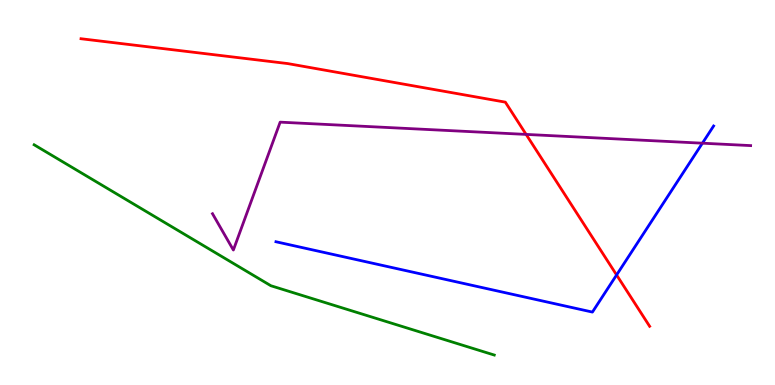[{'lines': ['blue', 'red'], 'intersections': [{'x': 7.96, 'y': 2.86}]}, {'lines': ['green', 'red'], 'intersections': []}, {'lines': ['purple', 'red'], 'intersections': [{'x': 6.79, 'y': 6.51}]}, {'lines': ['blue', 'green'], 'intersections': []}, {'lines': ['blue', 'purple'], 'intersections': [{'x': 9.06, 'y': 6.28}]}, {'lines': ['green', 'purple'], 'intersections': []}]